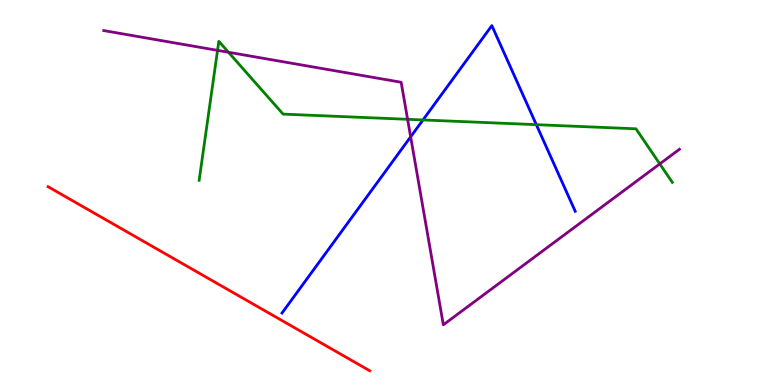[{'lines': ['blue', 'red'], 'intersections': []}, {'lines': ['green', 'red'], 'intersections': []}, {'lines': ['purple', 'red'], 'intersections': []}, {'lines': ['blue', 'green'], 'intersections': [{'x': 5.46, 'y': 6.88}, {'x': 6.92, 'y': 6.76}]}, {'lines': ['blue', 'purple'], 'intersections': [{'x': 5.3, 'y': 6.45}]}, {'lines': ['green', 'purple'], 'intersections': [{'x': 2.81, 'y': 8.69}, {'x': 2.95, 'y': 8.64}, {'x': 5.26, 'y': 6.9}, {'x': 8.51, 'y': 5.74}]}]